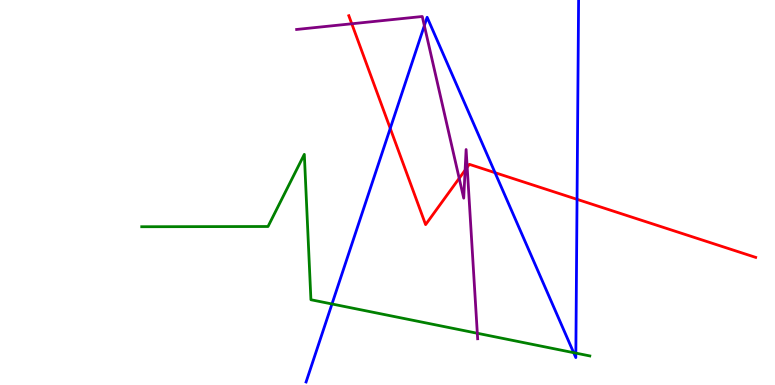[{'lines': ['blue', 'red'], 'intersections': [{'x': 5.04, 'y': 6.66}, {'x': 6.39, 'y': 5.51}, {'x': 7.45, 'y': 4.82}]}, {'lines': ['green', 'red'], 'intersections': []}, {'lines': ['purple', 'red'], 'intersections': [{'x': 4.54, 'y': 9.38}, {'x': 5.93, 'y': 5.37}, {'x': 6.0, 'y': 5.58}, {'x': 6.03, 'y': 5.66}]}, {'lines': ['blue', 'green'], 'intersections': [{'x': 4.28, 'y': 2.1}, {'x': 7.4, 'y': 0.84}, {'x': 7.43, 'y': 0.828}]}, {'lines': ['blue', 'purple'], 'intersections': [{'x': 5.48, 'y': 9.33}]}, {'lines': ['green', 'purple'], 'intersections': [{'x': 6.16, 'y': 1.34}]}]